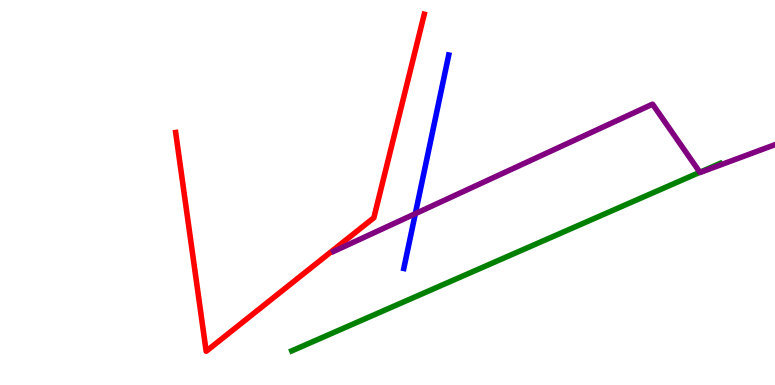[{'lines': ['blue', 'red'], 'intersections': []}, {'lines': ['green', 'red'], 'intersections': []}, {'lines': ['purple', 'red'], 'intersections': []}, {'lines': ['blue', 'green'], 'intersections': []}, {'lines': ['blue', 'purple'], 'intersections': [{'x': 5.36, 'y': 4.45}]}, {'lines': ['green', 'purple'], 'intersections': [{'x': 9.03, 'y': 5.53}]}]